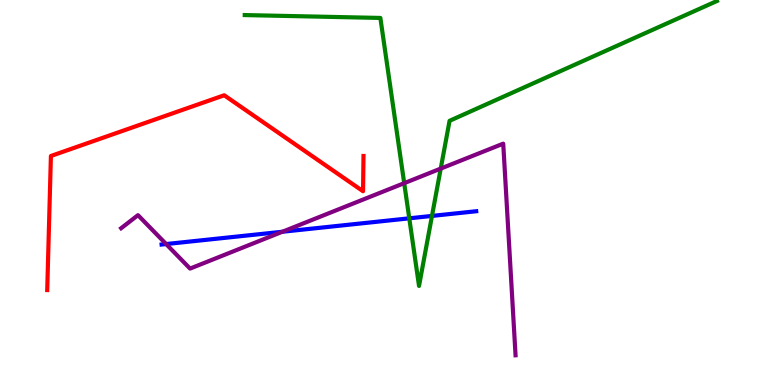[{'lines': ['blue', 'red'], 'intersections': []}, {'lines': ['green', 'red'], 'intersections': []}, {'lines': ['purple', 'red'], 'intersections': []}, {'lines': ['blue', 'green'], 'intersections': [{'x': 5.28, 'y': 4.33}, {'x': 5.57, 'y': 4.39}]}, {'lines': ['blue', 'purple'], 'intersections': [{'x': 2.14, 'y': 3.66}, {'x': 3.64, 'y': 3.98}]}, {'lines': ['green', 'purple'], 'intersections': [{'x': 5.22, 'y': 5.24}, {'x': 5.69, 'y': 5.62}]}]